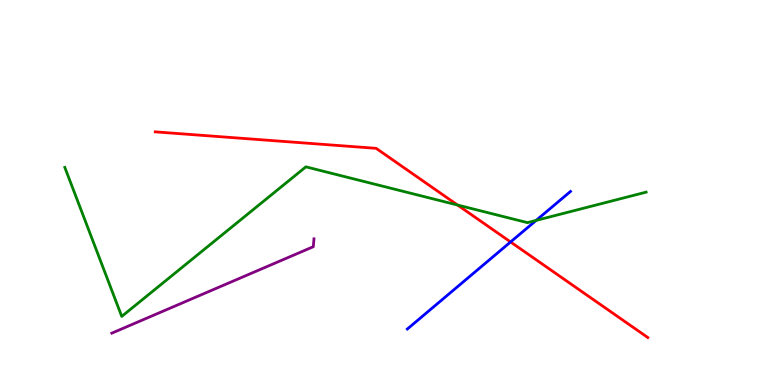[{'lines': ['blue', 'red'], 'intersections': [{'x': 6.59, 'y': 3.72}]}, {'lines': ['green', 'red'], 'intersections': [{'x': 5.9, 'y': 4.67}]}, {'lines': ['purple', 'red'], 'intersections': []}, {'lines': ['blue', 'green'], 'intersections': [{'x': 6.92, 'y': 4.28}]}, {'lines': ['blue', 'purple'], 'intersections': []}, {'lines': ['green', 'purple'], 'intersections': []}]